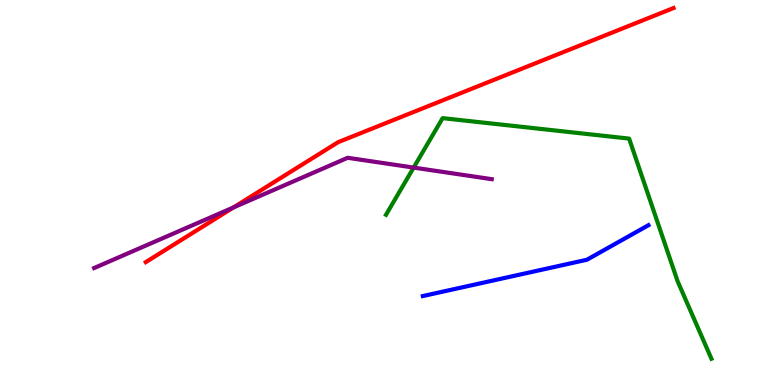[{'lines': ['blue', 'red'], 'intersections': []}, {'lines': ['green', 'red'], 'intersections': []}, {'lines': ['purple', 'red'], 'intersections': [{'x': 3.01, 'y': 4.61}]}, {'lines': ['blue', 'green'], 'intersections': []}, {'lines': ['blue', 'purple'], 'intersections': []}, {'lines': ['green', 'purple'], 'intersections': [{'x': 5.34, 'y': 5.65}]}]